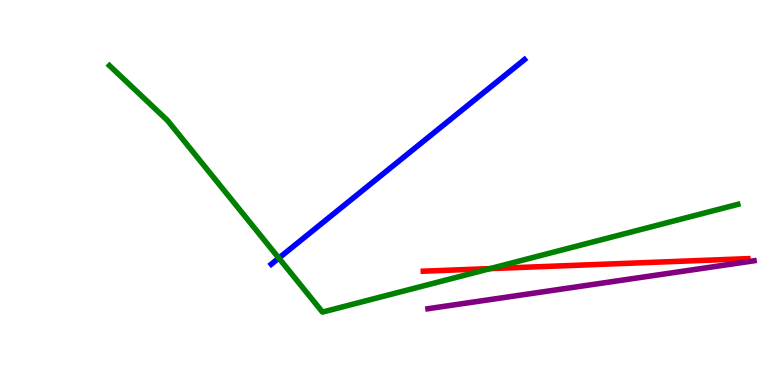[{'lines': ['blue', 'red'], 'intersections': []}, {'lines': ['green', 'red'], 'intersections': [{'x': 6.32, 'y': 3.02}]}, {'lines': ['purple', 'red'], 'intersections': []}, {'lines': ['blue', 'green'], 'intersections': [{'x': 3.6, 'y': 3.3}]}, {'lines': ['blue', 'purple'], 'intersections': []}, {'lines': ['green', 'purple'], 'intersections': []}]